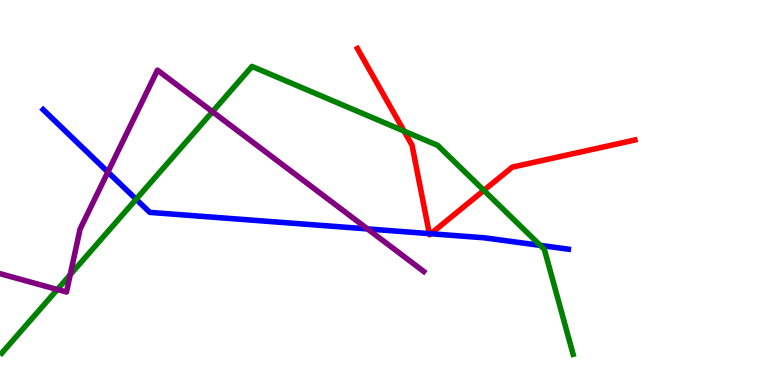[{'lines': ['blue', 'red'], 'intersections': [{'x': 5.54, 'y': 3.93}, {'x': 5.56, 'y': 3.93}]}, {'lines': ['green', 'red'], 'intersections': [{'x': 5.21, 'y': 6.59}, {'x': 6.24, 'y': 5.05}]}, {'lines': ['purple', 'red'], 'intersections': []}, {'lines': ['blue', 'green'], 'intersections': [{'x': 1.76, 'y': 4.83}, {'x': 6.97, 'y': 3.63}]}, {'lines': ['blue', 'purple'], 'intersections': [{'x': 1.39, 'y': 5.53}, {'x': 4.74, 'y': 4.05}]}, {'lines': ['green', 'purple'], 'intersections': [{'x': 0.74, 'y': 2.48}, {'x': 0.906, 'y': 2.86}, {'x': 2.74, 'y': 7.1}]}]